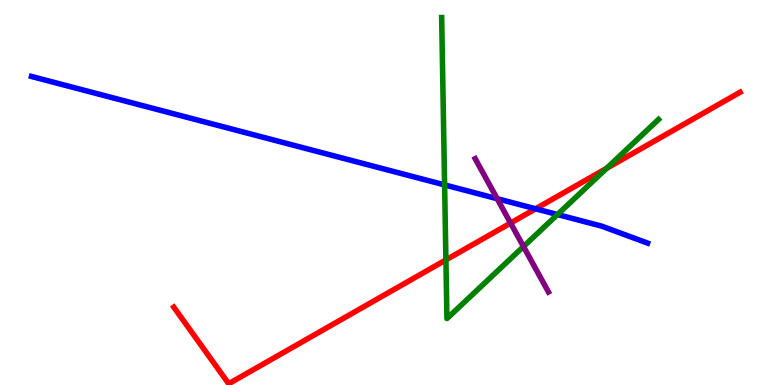[{'lines': ['blue', 'red'], 'intersections': [{'x': 6.91, 'y': 4.58}]}, {'lines': ['green', 'red'], 'intersections': [{'x': 5.75, 'y': 3.25}, {'x': 7.83, 'y': 5.63}]}, {'lines': ['purple', 'red'], 'intersections': [{'x': 6.59, 'y': 4.21}]}, {'lines': ['blue', 'green'], 'intersections': [{'x': 5.74, 'y': 5.2}, {'x': 7.19, 'y': 4.43}]}, {'lines': ['blue', 'purple'], 'intersections': [{'x': 6.42, 'y': 4.84}]}, {'lines': ['green', 'purple'], 'intersections': [{'x': 6.75, 'y': 3.6}]}]